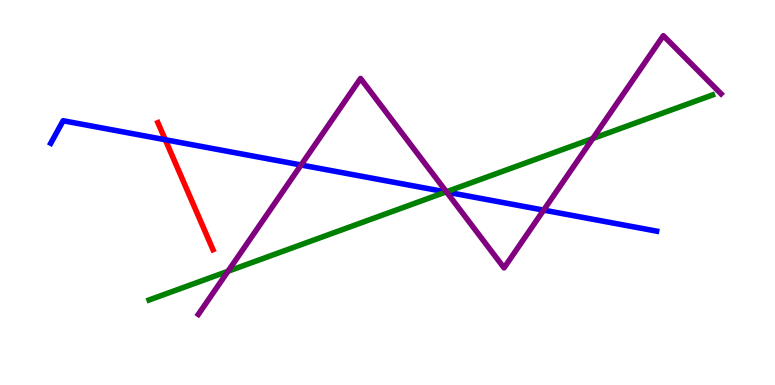[{'lines': ['blue', 'red'], 'intersections': [{'x': 2.13, 'y': 6.37}]}, {'lines': ['green', 'red'], 'intersections': []}, {'lines': ['purple', 'red'], 'intersections': []}, {'lines': ['blue', 'green'], 'intersections': [{'x': 5.75, 'y': 5.01}]}, {'lines': ['blue', 'purple'], 'intersections': [{'x': 3.88, 'y': 5.71}, {'x': 5.76, 'y': 5.01}, {'x': 7.01, 'y': 4.54}]}, {'lines': ['green', 'purple'], 'intersections': [{'x': 2.94, 'y': 2.95}, {'x': 5.76, 'y': 5.02}, {'x': 7.65, 'y': 6.4}]}]